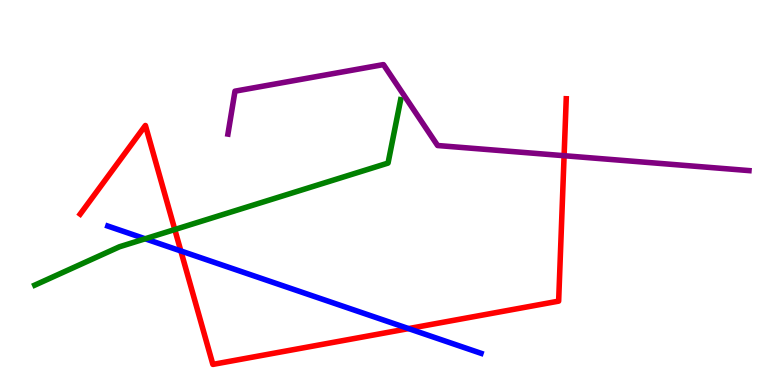[{'lines': ['blue', 'red'], 'intersections': [{'x': 2.33, 'y': 3.48}, {'x': 5.27, 'y': 1.47}]}, {'lines': ['green', 'red'], 'intersections': [{'x': 2.26, 'y': 4.04}]}, {'lines': ['purple', 'red'], 'intersections': [{'x': 7.28, 'y': 5.96}]}, {'lines': ['blue', 'green'], 'intersections': [{'x': 1.87, 'y': 3.8}]}, {'lines': ['blue', 'purple'], 'intersections': []}, {'lines': ['green', 'purple'], 'intersections': []}]